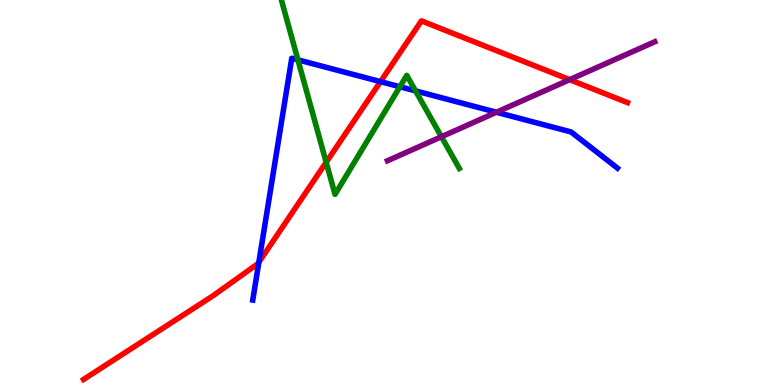[{'lines': ['blue', 'red'], 'intersections': [{'x': 3.34, 'y': 3.19}, {'x': 4.91, 'y': 7.88}]}, {'lines': ['green', 'red'], 'intersections': [{'x': 4.21, 'y': 5.78}]}, {'lines': ['purple', 'red'], 'intersections': [{'x': 7.35, 'y': 7.93}]}, {'lines': ['blue', 'green'], 'intersections': [{'x': 3.84, 'y': 8.45}, {'x': 5.16, 'y': 7.75}, {'x': 5.36, 'y': 7.64}]}, {'lines': ['blue', 'purple'], 'intersections': [{'x': 6.41, 'y': 7.08}]}, {'lines': ['green', 'purple'], 'intersections': [{'x': 5.7, 'y': 6.45}]}]